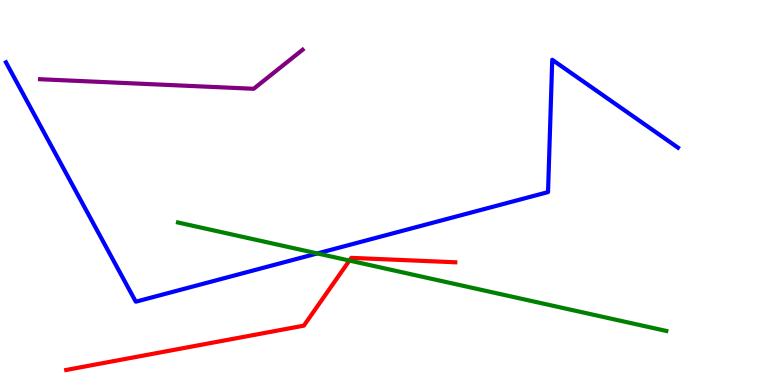[{'lines': ['blue', 'red'], 'intersections': []}, {'lines': ['green', 'red'], 'intersections': [{'x': 4.51, 'y': 3.23}]}, {'lines': ['purple', 'red'], 'intersections': []}, {'lines': ['blue', 'green'], 'intersections': [{'x': 4.09, 'y': 3.42}]}, {'lines': ['blue', 'purple'], 'intersections': []}, {'lines': ['green', 'purple'], 'intersections': []}]